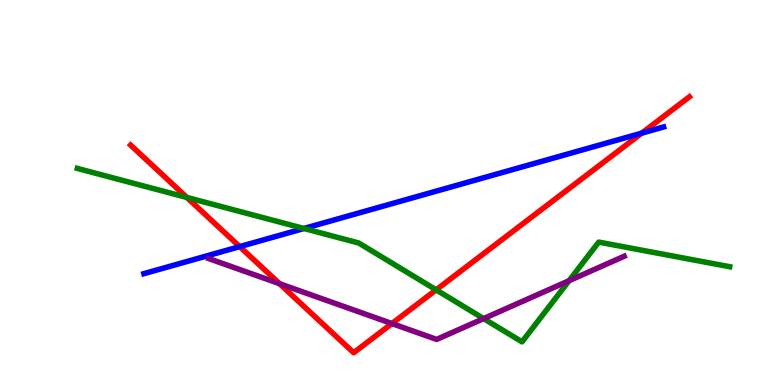[{'lines': ['blue', 'red'], 'intersections': [{'x': 3.09, 'y': 3.59}, {'x': 8.28, 'y': 6.54}]}, {'lines': ['green', 'red'], 'intersections': [{'x': 2.41, 'y': 4.87}, {'x': 5.63, 'y': 2.47}]}, {'lines': ['purple', 'red'], 'intersections': [{'x': 3.61, 'y': 2.63}, {'x': 5.06, 'y': 1.6}]}, {'lines': ['blue', 'green'], 'intersections': [{'x': 3.92, 'y': 4.07}]}, {'lines': ['blue', 'purple'], 'intersections': []}, {'lines': ['green', 'purple'], 'intersections': [{'x': 6.24, 'y': 1.72}, {'x': 7.34, 'y': 2.71}]}]